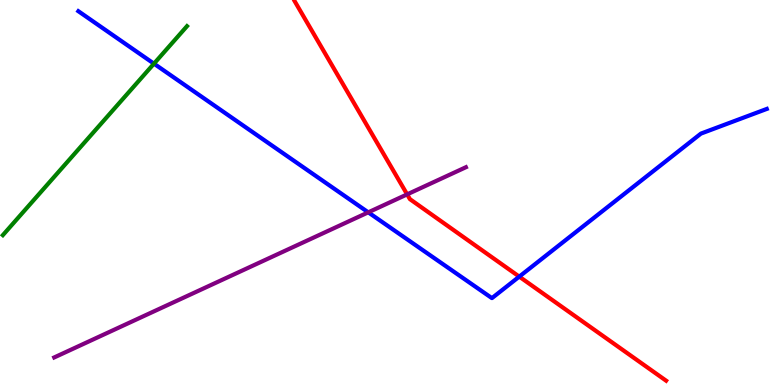[{'lines': ['blue', 'red'], 'intersections': [{'x': 6.7, 'y': 2.82}]}, {'lines': ['green', 'red'], 'intersections': []}, {'lines': ['purple', 'red'], 'intersections': [{'x': 5.25, 'y': 4.95}]}, {'lines': ['blue', 'green'], 'intersections': [{'x': 1.99, 'y': 8.35}]}, {'lines': ['blue', 'purple'], 'intersections': [{'x': 4.75, 'y': 4.48}]}, {'lines': ['green', 'purple'], 'intersections': []}]